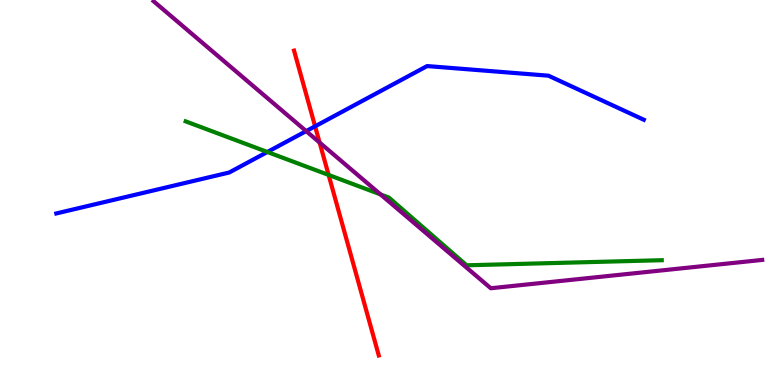[{'lines': ['blue', 'red'], 'intersections': [{'x': 4.07, 'y': 6.72}]}, {'lines': ['green', 'red'], 'intersections': [{'x': 4.24, 'y': 5.46}]}, {'lines': ['purple', 'red'], 'intersections': [{'x': 4.12, 'y': 6.3}]}, {'lines': ['blue', 'green'], 'intersections': [{'x': 3.45, 'y': 6.05}]}, {'lines': ['blue', 'purple'], 'intersections': [{'x': 3.95, 'y': 6.59}]}, {'lines': ['green', 'purple'], 'intersections': [{'x': 4.91, 'y': 4.95}]}]